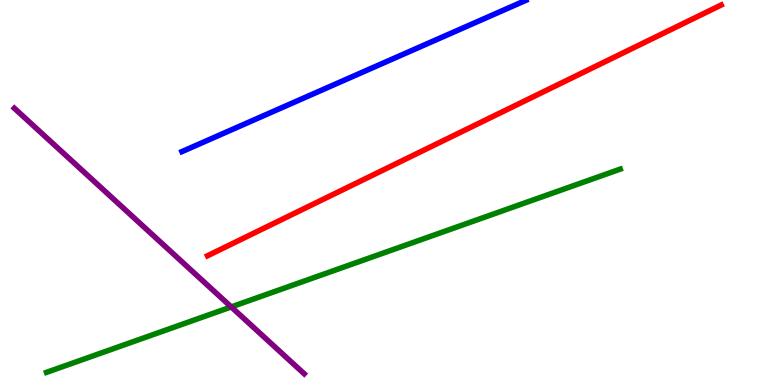[{'lines': ['blue', 'red'], 'intersections': []}, {'lines': ['green', 'red'], 'intersections': []}, {'lines': ['purple', 'red'], 'intersections': []}, {'lines': ['blue', 'green'], 'intersections': []}, {'lines': ['blue', 'purple'], 'intersections': []}, {'lines': ['green', 'purple'], 'intersections': [{'x': 2.98, 'y': 2.03}]}]